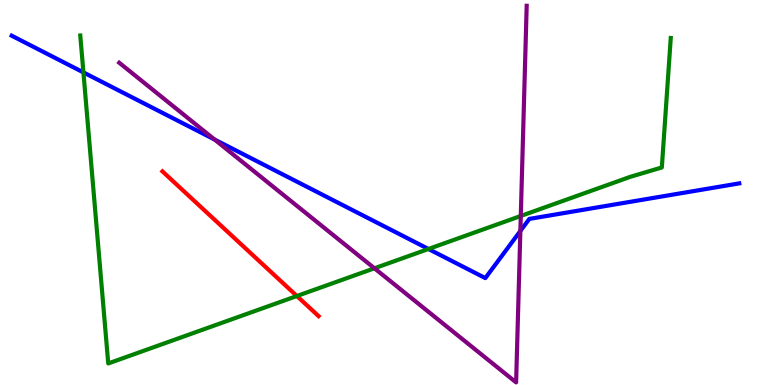[{'lines': ['blue', 'red'], 'intersections': []}, {'lines': ['green', 'red'], 'intersections': [{'x': 3.83, 'y': 2.31}]}, {'lines': ['purple', 'red'], 'intersections': []}, {'lines': ['blue', 'green'], 'intersections': [{'x': 1.08, 'y': 8.12}, {'x': 5.53, 'y': 3.53}]}, {'lines': ['blue', 'purple'], 'intersections': [{'x': 2.77, 'y': 6.38}, {'x': 6.71, 'y': 4.0}]}, {'lines': ['green', 'purple'], 'intersections': [{'x': 4.83, 'y': 3.03}, {'x': 6.72, 'y': 4.39}]}]